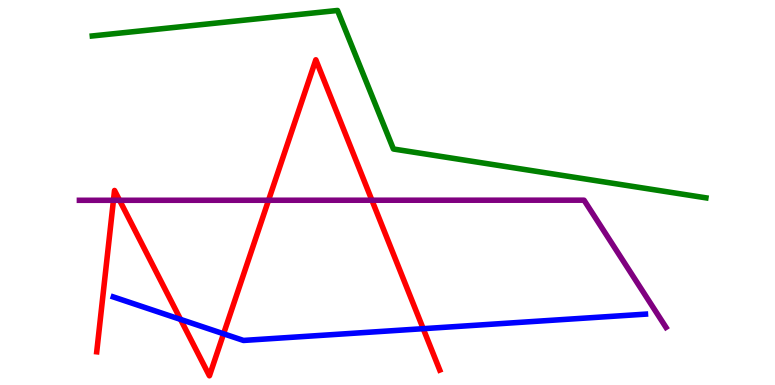[{'lines': ['blue', 'red'], 'intersections': [{'x': 2.33, 'y': 1.7}, {'x': 2.88, 'y': 1.33}, {'x': 5.46, 'y': 1.46}]}, {'lines': ['green', 'red'], 'intersections': []}, {'lines': ['purple', 'red'], 'intersections': [{'x': 1.46, 'y': 4.8}, {'x': 1.54, 'y': 4.8}, {'x': 3.46, 'y': 4.8}, {'x': 4.8, 'y': 4.8}]}, {'lines': ['blue', 'green'], 'intersections': []}, {'lines': ['blue', 'purple'], 'intersections': []}, {'lines': ['green', 'purple'], 'intersections': []}]